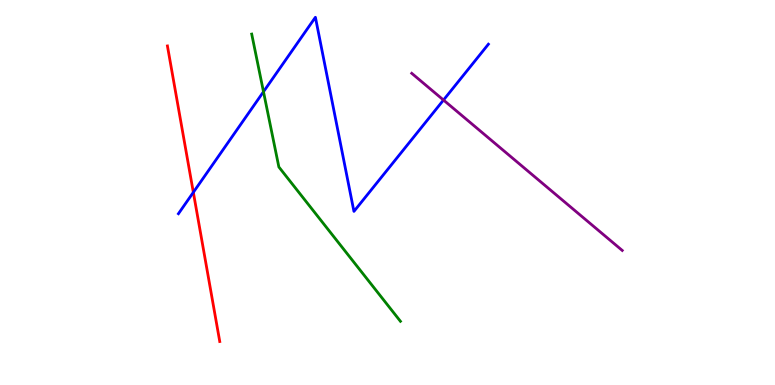[{'lines': ['blue', 'red'], 'intersections': [{'x': 2.49, 'y': 5.0}]}, {'lines': ['green', 'red'], 'intersections': []}, {'lines': ['purple', 'red'], 'intersections': []}, {'lines': ['blue', 'green'], 'intersections': [{'x': 3.4, 'y': 7.62}]}, {'lines': ['blue', 'purple'], 'intersections': [{'x': 5.72, 'y': 7.4}]}, {'lines': ['green', 'purple'], 'intersections': []}]